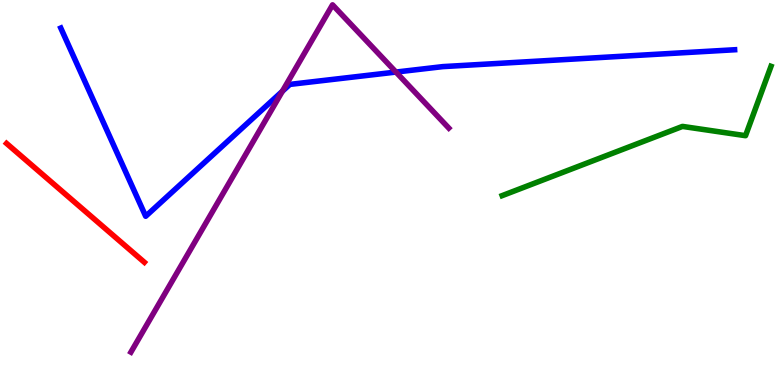[{'lines': ['blue', 'red'], 'intersections': []}, {'lines': ['green', 'red'], 'intersections': []}, {'lines': ['purple', 'red'], 'intersections': []}, {'lines': ['blue', 'green'], 'intersections': []}, {'lines': ['blue', 'purple'], 'intersections': [{'x': 3.64, 'y': 7.63}, {'x': 5.11, 'y': 8.13}]}, {'lines': ['green', 'purple'], 'intersections': []}]